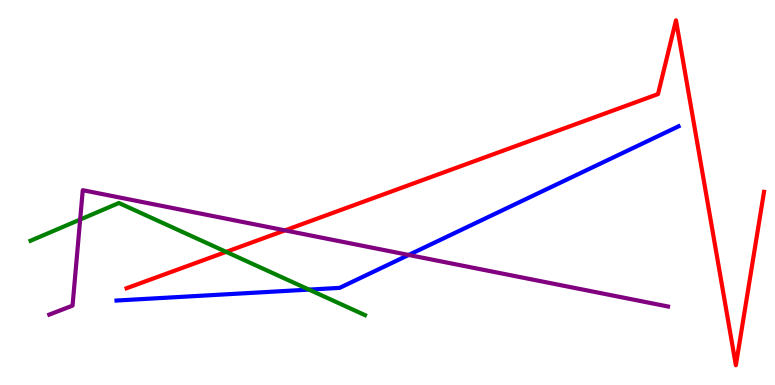[{'lines': ['blue', 'red'], 'intersections': []}, {'lines': ['green', 'red'], 'intersections': [{'x': 2.92, 'y': 3.46}]}, {'lines': ['purple', 'red'], 'intersections': [{'x': 3.68, 'y': 4.02}]}, {'lines': ['blue', 'green'], 'intersections': [{'x': 3.99, 'y': 2.48}]}, {'lines': ['blue', 'purple'], 'intersections': [{'x': 5.27, 'y': 3.38}]}, {'lines': ['green', 'purple'], 'intersections': [{'x': 1.03, 'y': 4.3}]}]